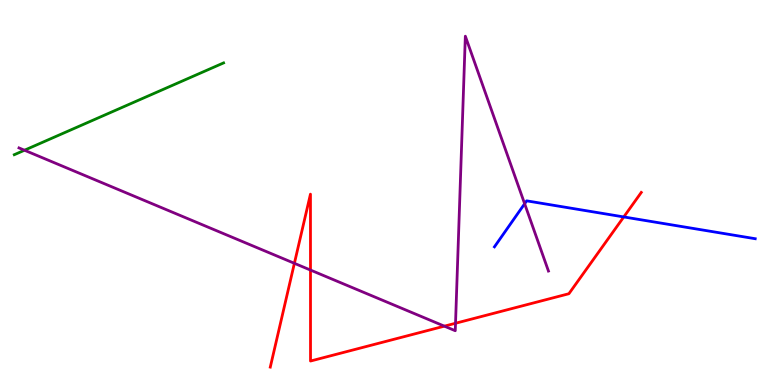[{'lines': ['blue', 'red'], 'intersections': [{'x': 8.05, 'y': 4.37}]}, {'lines': ['green', 'red'], 'intersections': []}, {'lines': ['purple', 'red'], 'intersections': [{'x': 3.8, 'y': 3.16}, {'x': 4.01, 'y': 2.99}, {'x': 5.73, 'y': 1.53}, {'x': 5.88, 'y': 1.6}]}, {'lines': ['blue', 'green'], 'intersections': []}, {'lines': ['blue', 'purple'], 'intersections': [{'x': 6.77, 'y': 4.71}]}, {'lines': ['green', 'purple'], 'intersections': [{'x': 0.316, 'y': 6.1}]}]